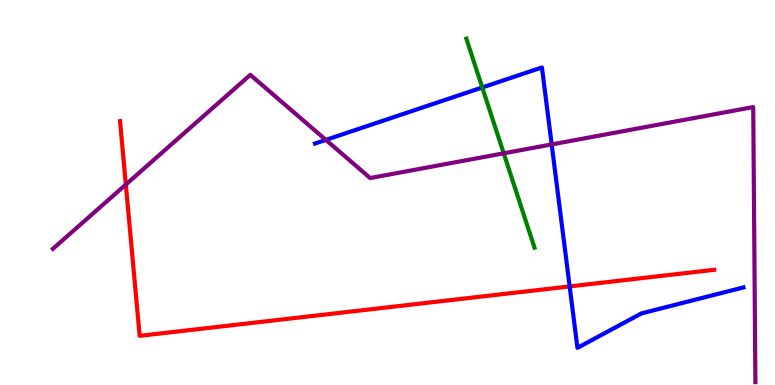[{'lines': ['blue', 'red'], 'intersections': [{'x': 7.35, 'y': 2.56}]}, {'lines': ['green', 'red'], 'intersections': []}, {'lines': ['purple', 'red'], 'intersections': [{'x': 1.62, 'y': 5.21}]}, {'lines': ['blue', 'green'], 'intersections': [{'x': 6.22, 'y': 7.73}]}, {'lines': ['blue', 'purple'], 'intersections': [{'x': 4.2, 'y': 6.37}, {'x': 7.12, 'y': 6.25}]}, {'lines': ['green', 'purple'], 'intersections': [{'x': 6.5, 'y': 6.02}]}]